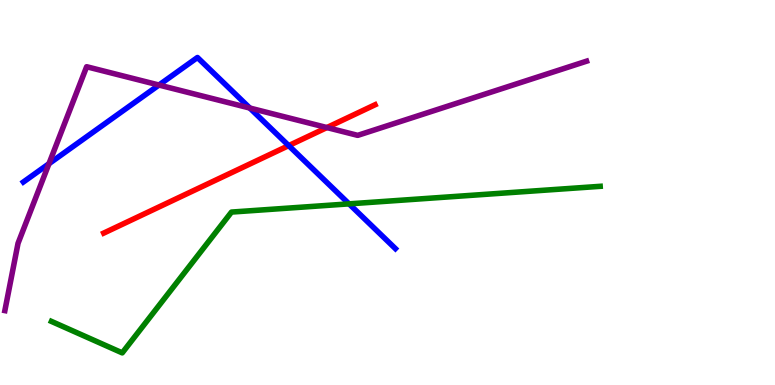[{'lines': ['blue', 'red'], 'intersections': [{'x': 3.73, 'y': 6.22}]}, {'lines': ['green', 'red'], 'intersections': []}, {'lines': ['purple', 'red'], 'intersections': [{'x': 4.22, 'y': 6.69}]}, {'lines': ['blue', 'green'], 'intersections': [{'x': 4.5, 'y': 4.7}]}, {'lines': ['blue', 'purple'], 'intersections': [{'x': 0.632, 'y': 5.75}, {'x': 2.05, 'y': 7.79}, {'x': 3.22, 'y': 7.19}]}, {'lines': ['green', 'purple'], 'intersections': []}]